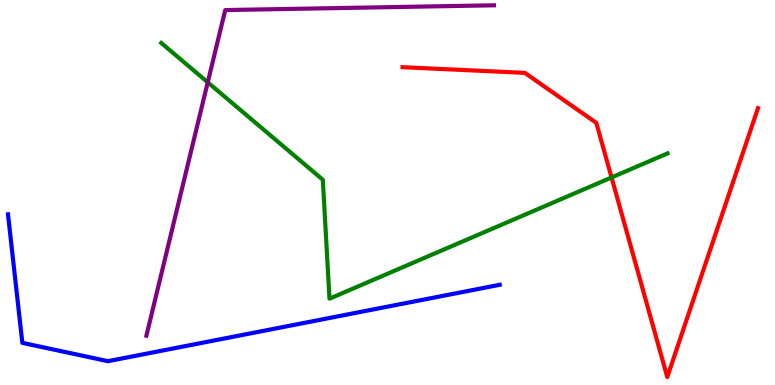[{'lines': ['blue', 'red'], 'intersections': []}, {'lines': ['green', 'red'], 'intersections': [{'x': 7.89, 'y': 5.39}]}, {'lines': ['purple', 'red'], 'intersections': []}, {'lines': ['blue', 'green'], 'intersections': []}, {'lines': ['blue', 'purple'], 'intersections': []}, {'lines': ['green', 'purple'], 'intersections': [{'x': 2.68, 'y': 7.86}]}]